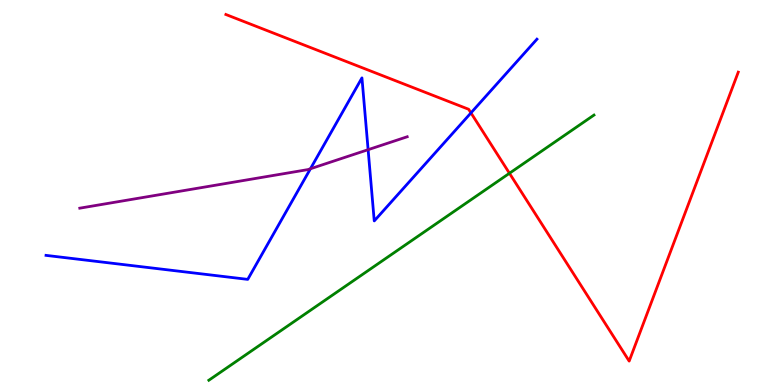[{'lines': ['blue', 'red'], 'intersections': [{'x': 6.08, 'y': 7.07}]}, {'lines': ['green', 'red'], 'intersections': [{'x': 6.57, 'y': 5.5}]}, {'lines': ['purple', 'red'], 'intersections': []}, {'lines': ['blue', 'green'], 'intersections': []}, {'lines': ['blue', 'purple'], 'intersections': [{'x': 4.01, 'y': 5.62}, {'x': 4.75, 'y': 6.11}]}, {'lines': ['green', 'purple'], 'intersections': []}]